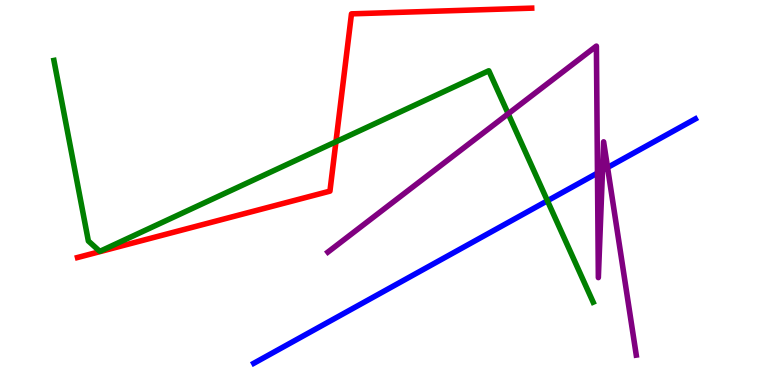[{'lines': ['blue', 'red'], 'intersections': []}, {'lines': ['green', 'red'], 'intersections': [{'x': 4.33, 'y': 6.32}]}, {'lines': ['purple', 'red'], 'intersections': []}, {'lines': ['blue', 'green'], 'intersections': [{'x': 7.06, 'y': 4.79}]}, {'lines': ['blue', 'purple'], 'intersections': [{'x': 7.71, 'y': 5.5}, {'x': 7.77, 'y': 5.58}, {'x': 7.84, 'y': 5.65}]}, {'lines': ['green', 'purple'], 'intersections': [{'x': 6.56, 'y': 7.05}]}]